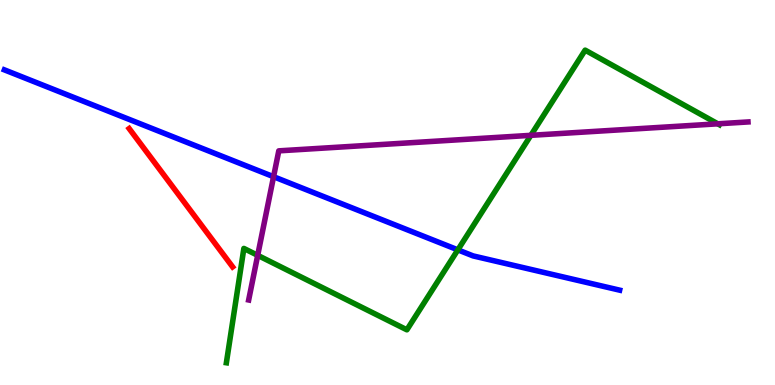[{'lines': ['blue', 'red'], 'intersections': []}, {'lines': ['green', 'red'], 'intersections': []}, {'lines': ['purple', 'red'], 'intersections': []}, {'lines': ['blue', 'green'], 'intersections': [{'x': 5.91, 'y': 3.51}]}, {'lines': ['blue', 'purple'], 'intersections': [{'x': 3.53, 'y': 5.41}]}, {'lines': ['green', 'purple'], 'intersections': [{'x': 3.33, 'y': 3.37}, {'x': 6.85, 'y': 6.48}, {'x': 9.26, 'y': 6.78}]}]